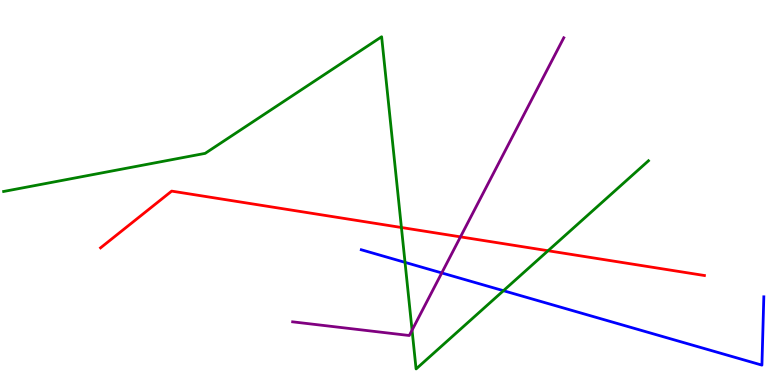[{'lines': ['blue', 'red'], 'intersections': []}, {'lines': ['green', 'red'], 'intersections': [{'x': 5.18, 'y': 4.09}, {'x': 7.07, 'y': 3.49}]}, {'lines': ['purple', 'red'], 'intersections': [{'x': 5.94, 'y': 3.85}]}, {'lines': ['blue', 'green'], 'intersections': [{'x': 5.23, 'y': 3.19}, {'x': 6.5, 'y': 2.45}]}, {'lines': ['blue', 'purple'], 'intersections': [{'x': 5.7, 'y': 2.91}]}, {'lines': ['green', 'purple'], 'intersections': [{'x': 5.32, 'y': 1.42}]}]